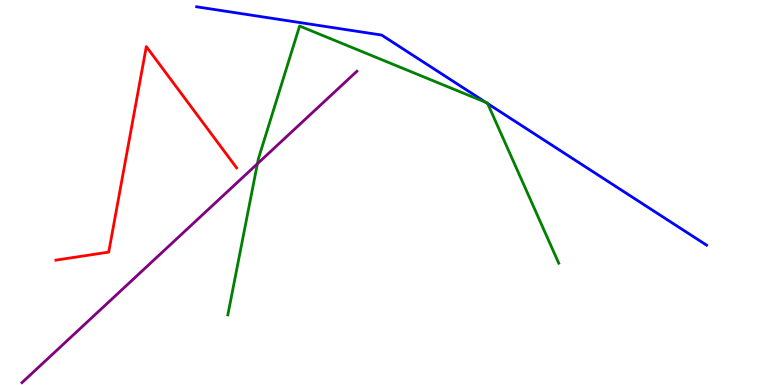[{'lines': ['blue', 'red'], 'intersections': []}, {'lines': ['green', 'red'], 'intersections': []}, {'lines': ['purple', 'red'], 'intersections': []}, {'lines': ['blue', 'green'], 'intersections': [{'x': 6.27, 'y': 7.34}, {'x': 6.29, 'y': 7.31}]}, {'lines': ['blue', 'purple'], 'intersections': []}, {'lines': ['green', 'purple'], 'intersections': [{'x': 3.32, 'y': 5.75}]}]